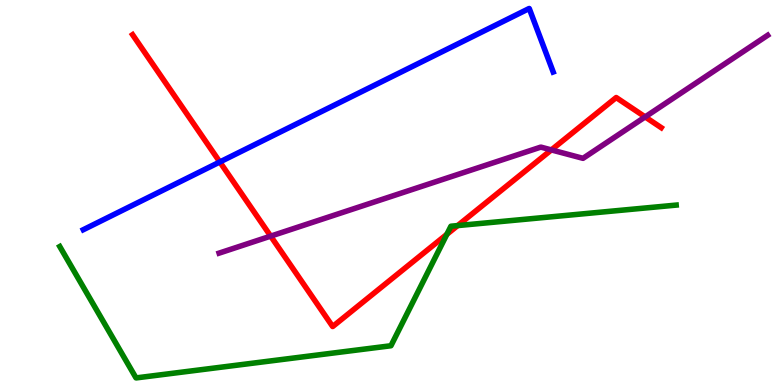[{'lines': ['blue', 'red'], 'intersections': [{'x': 2.84, 'y': 5.79}]}, {'lines': ['green', 'red'], 'intersections': [{'x': 5.77, 'y': 3.91}, {'x': 5.91, 'y': 4.14}]}, {'lines': ['purple', 'red'], 'intersections': [{'x': 3.49, 'y': 3.87}, {'x': 7.11, 'y': 6.11}, {'x': 8.32, 'y': 6.96}]}, {'lines': ['blue', 'green'], 'intersections': []}, {'lines': ['blue', 'purple'], 'intersections': []}, {'lines': ['green', 'purple'], 'intersections': []}]